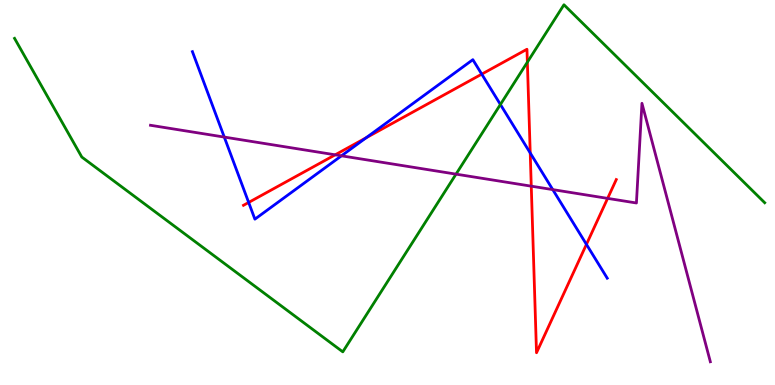[{'lines': ['blue', 'red'], 'intersections': [{'x': 3.21, 'y': 4.74}, {'x': 4.72, 'y': 6.42}, {'x': 6.22, 'y': 8.07}, {'x': 6.84, 'y': 6.03}, {'x': 7.57, 'y': 3.65}]}, {'lines': ['green', 'red'], 'intersections': [{'x': 6.8, 'y': 8.38}]}, {'lines': ['purple', 'red'], 'intersections': [{'x': 4.33, 'y': 5.98}, {'x': 6.86, 'y': 5.16}, {'x': 7.84, 'y': 4.85}]}, {'lines': ['blue', 'green'], 'intersections': [{'x': 6.46, 'y': 7.29}]}, {'lines': ['blue', 'purple'], 'intersections': [{'x': 2.89, 'y': 6.44}, {'x': 4.41, 'y': 5.95}, {'x': 7.13, 'y': 5.08}]}, {'lines': ['green', 'purple'], 'intersections': [{'x': 5.88, 'y': 5.48}]}]